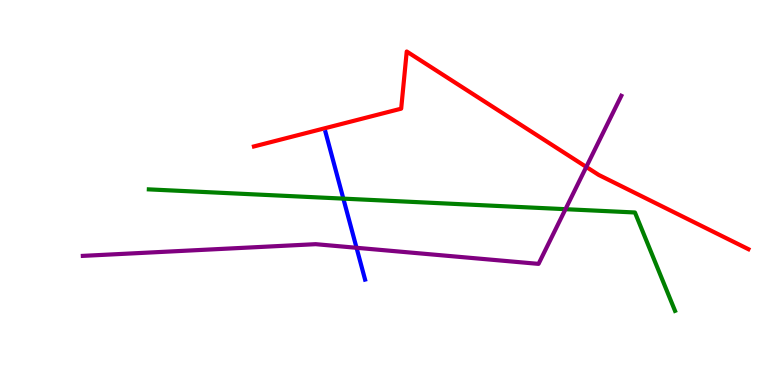[{'lines': ['blue', 'red'], 'intersections': []}, {'lines': ['green', 'red'], 'intersections': []}, {'lines': ['purple', 'red'], 'intersections': [{'x': 7.56, 'y': 5.66}]}, {'lines': ['blue', 'green'], 'intersections': [{'x': 4.43, 'y': 4.84}]}, {'lines': ['blue', 'purple'], 'intersections': [{'x': 4.6, 'y': 3.56}]}, {'lines': ['green', 'purple'], 'intersections': [{'x': 7.3, 'y': 4.57}]}]